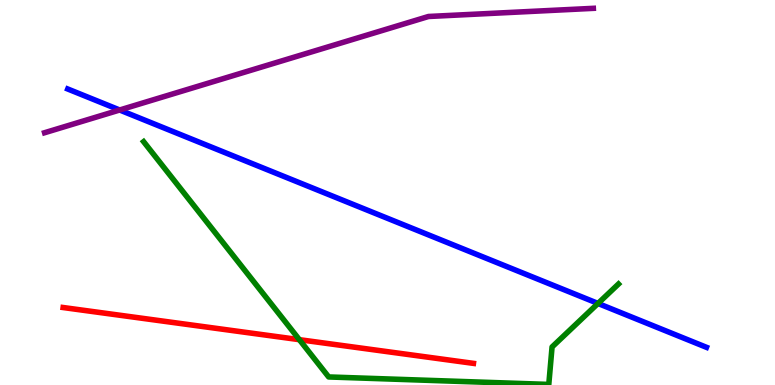[{'lines': ['blue', 'red'], 'intersections': []}, {'lines': ['green', 'red'], 'intersections': [{'x': 3.86, 'y': 1.18}]}, {'lines': ['purple', 'red'], 'intersections': []}, {'lines': ['blue', 'green'], 'intersections': [{'x': 7.72, 'y': 2.12}]}, {'lines': ['blue', 'purple'], 'intersections': [{'x': 1.54, 'y': 7.14}]}, {'lines': ['green', 'purple'], 'intersections': []}]